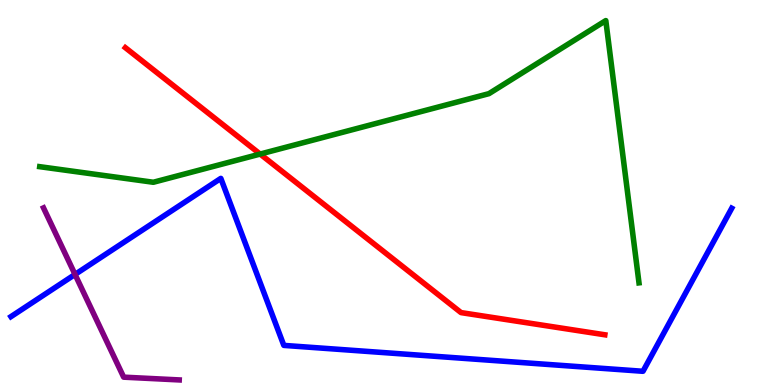[{'lines': ['blue', 'red'], 'intersections': []}, {'lines': ['green', 'red'], 'intersections': [{'x': 3.36, 'y': 6.0}]}, {'lines': ['purple', 'red'], 'intersections': []}, {'lines': ['blue', 'green'], 'intersections': []}, {'lines': ['blue', 'purple'], 'intersections': [{'x': 0.968, 'y': 2.87}]}, {'lines': ['green', 'purple'], 'intersections': []}]